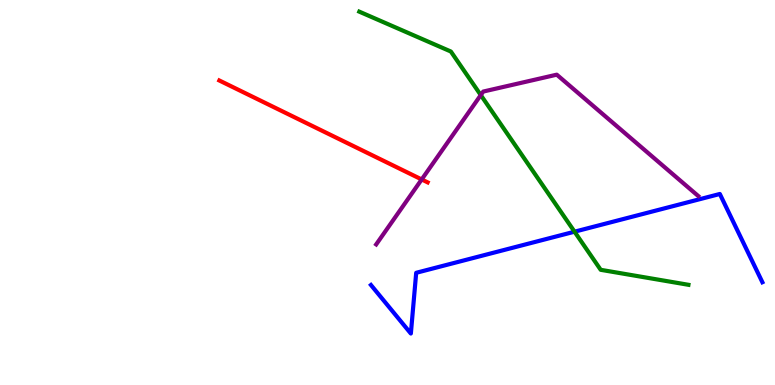[{'lines': ['blue', 'red'], 'intersections': []}, {'lines': ['green', 'red'], 'intersections': []}, {'lines': ['purple', 'red'], 'intersections': [{'x': 5.44, 'y': 5.34}]}, {'lines': ['blue', 'green'], 'intersections': [{'x': 7.41, 'y': 3.98}]}, {'lines': ['blue', 'purple'], 'intersections': []}, {'lines': ['green', 'purple'], 'intersections': [{'x': 6.2, 'y': 7.53}]}]